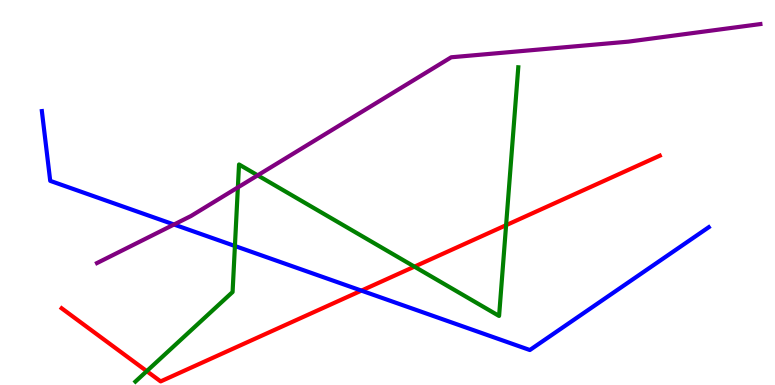[{'lines': ['blue', 'red'], 'intersections': [{'x': 4.66, 'y': 2.45}]}, {'lines': ['green', 'red'], 'intersections': [{'x': 1.89, 'y': 0.36}, {'x': 5.35, 'y': 3.07}, {'x': 6.53, 'y': 4.15}]}, {'lines': ['purple', 'red'], 'intersections': []}, {'lines': ['blue', 'green'], 'intersections': [{'x': 3.03, 'y': 3.61}]}, {'lines': ['blue', 'purple'], 'intersections': [{'x': 2.25, 'y': 4.17}]}, {'lines': ['green', 'purple'], 'intersections': [{'x': 3.07, 'y': 5.13}, {'x': 3.32, 'y': 5.45}]}]